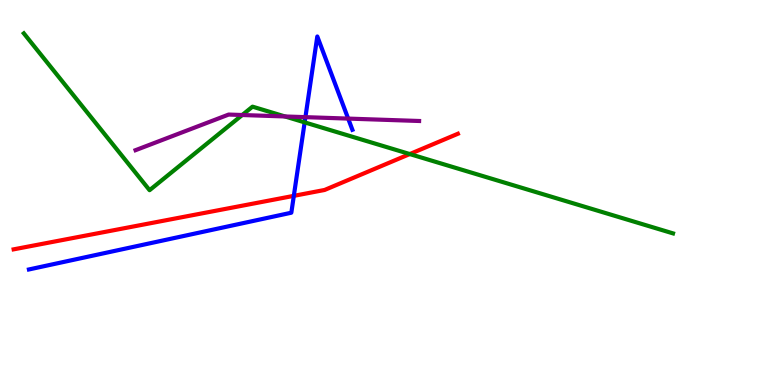[{'lines': ['blue', 'red'], 'intersections': [{'x': 3.79, 'y': 4.91}]}, {'lines': ['green', 'red'], 'intersections': [{'x': 5.29, 'y': 6.0}]}, {'lines': ['purple', 'red'], 'intersections': []}, {'lines': ['blue', 'green'], 'intersections': [{'x': 3.93, 'y': 6.82}]}, {'lines': ['blue', 'purple'], 'intersections': [{'x': 3.94, 'y': 6.96}, {'x': 4.49, 'y': 6.92}]}, {'lines': ['green', 'purple'], 'intersections': [{'x': 3.13, 'y': 7.01}, {'x': 3.68, 'y': 6.98}]}]